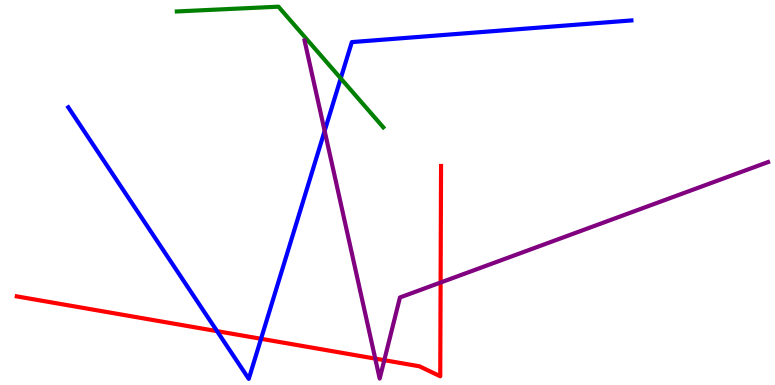[{'lines': ['blue', 'red'], 'intersections': [{'x': 2.8, 'y': 1.4}, {'x': 3.37, 'y': 1.2}]}, {'lines': ['green', 'red'], 'intersections': []}, {'lines': ['purple', 'red'], 'intersections': [{'x': 4.84, 'y': 0.685}, {'x': 4.96, 'y': 0.644}, {'x': 5.69, 'y': 2.66}]}, {'lines': ['blue', 'green'], 'intersections': [{'x': 4.4, 'y': 7.96}]}, {'lines': ['blue', 'purple'], 'intersections': [{'x': 4.19, 'y': 6.6}]}, {'lines': ['green', 'purple'], 'intersections': []}]